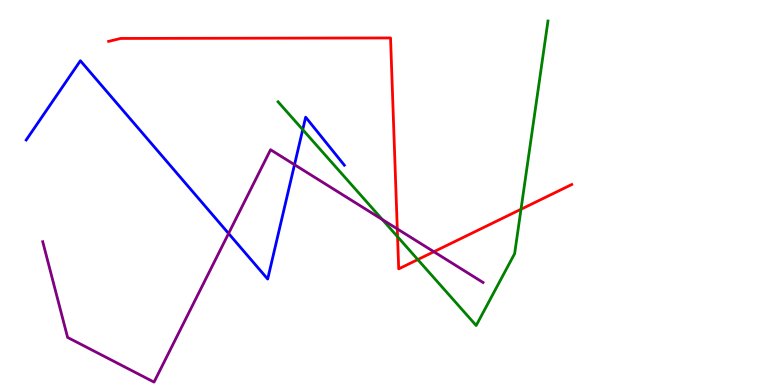[{'lines': ['blue', 'red'], 'intersections': []}, {'lines': ['green', 'red'], 'intersections': [{'x': 5.13, 'y': 3.85}, {'x': 5.39, 'y': 3.26}, {'x': 6.72, 'y': 4.56}]}, {'lines': ['purple', 'red'], 'intersections': [{'x': 5.13, 'y': 4.05}, {'x': 5.6, 'y': 3.46}]}, {'lines': ['blue', 'green'], 'intersections': [{'x': 3.91, 'y': 6.63}]}, {'lines': ['blue', 'purple'], 'intersections': [{'x': 2.95, 'y': 3.94}, {'x': 3.8, 'y': 5.72}]}, {'lines': ['green', 'purple'], 'intersections': [{'x': 4.93, 'y': 4.3}]}]